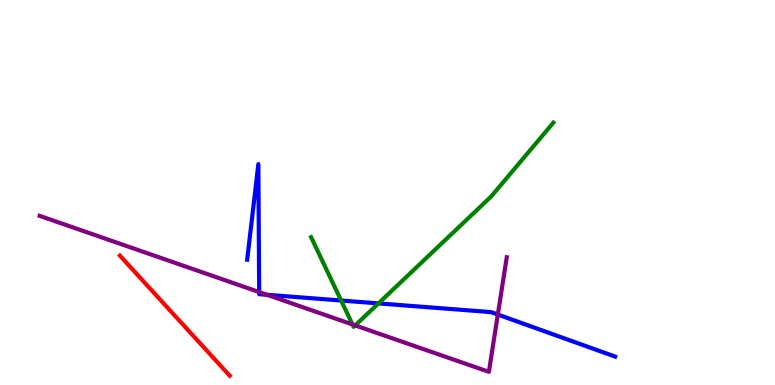[{'lines': ['blue', 'red'], 'intersections': []}, {'lines': ['green', 'red'], 'intersections': []}, {'lines': ['purple', 'red'], 'intersections': []}, {'lines': ['blue', 'green'], 'intersections': [{'x': 4.4, 'y': 2.19}, {'x': 4.88, 'y': 2.12}]}, {'lines': ['blue', 'purple'], 'intersections': [{'x': 3.34, 'y': 2.41}, {'x': 3.45, 'y': 2.34}, {'x': 6.42, 'y': 1.83}]}, {'lines': ['green', 'purple'], 'intersections': [{'x': 4.55, 'y': 1.57}, {'x': 4.58, 'y': 1.55}]}]